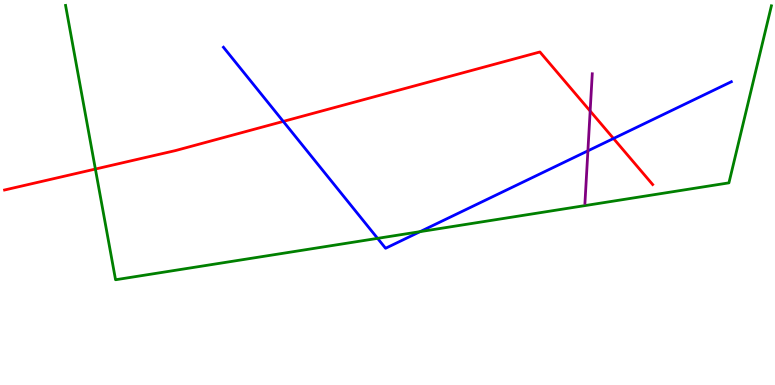[{'lines': ['blue', 'red'], 'intersections': [{'x': 3.65, 'y': 6.85}, {'x': 7.92, 'y': 6.4}]}, {'lines': ['green', 'red'], 'intersections': [{'x': 1.23, 'y': 5.61}]}, {'lines': ['purple', 'red'], 'intersections': [{'x': 7.61, 'y': 7.12}]}, {'lines': ['blue', 'green'], 'intersections': [{'x': 4.87, 'y': 3.81}, {'x': 5.42, 'y': 3.98}]}, {'lines': ['blue', 'purple'], 'intersections': [{'x': 7.59, 'y': 6.08}]}, {'lines': ['green', 'purple'], 'intersections': []}]